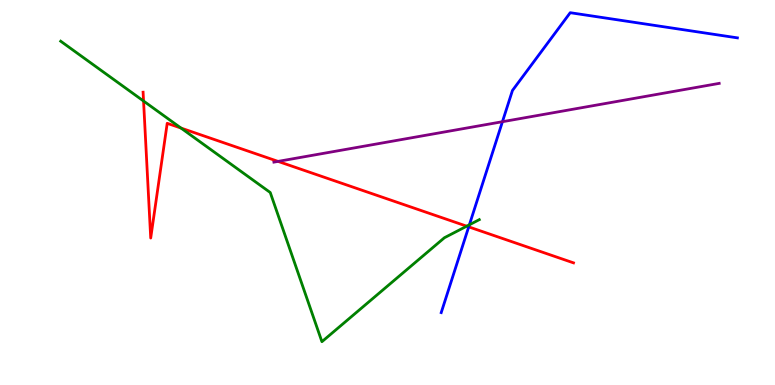[{'lines': ['blue', 'red'], 'intersections': [{'x': 6.05, 'y': 4.11}]}, {'lines': ['green', 'red'], 'intersections': [{'x': 1.85, 'y': 7.38}, {'x': 2.34, 'y': 6.67}, {'x': 6.02, 'y': 4.13}]}, {'lines': ['purple', 'red'], 'intersections': [{'x': 3.59, 'y': 5.81}]}, {'lines': ['blue', 'green'], 'intersections': [{'x': 6.06, 'y': 4.16}]}, {'lines': ['blue', 'purple'], 'intersections': [{'x': 6.48, 'y': 6.84}]}, {'lines': ['green', 'purple'], 'intersections': []}]